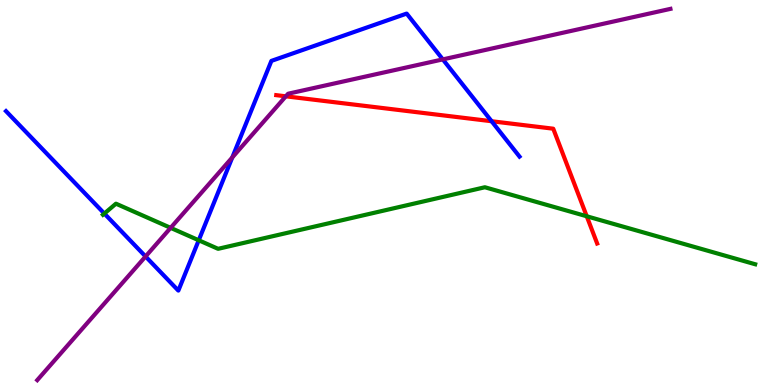[{'lines': ['blue', 'red'], 'intersections': [{'x': 6.34, 'y': 6.85}]}, {'lines': ['green', 'red'], 'intersections': [{'x': 7.57, 'y': 4.38}]}, {'lines': ['purple', 'red'], 'intersections': [{'x': 3.69, 'y': 7.5}]}, {'lines': ['blue', 'green'], 'intersections': [{'x': 1.35, 'y': 4.45}, {'x': 2.56, 'y': 3.76}]}, {'lines': ['blue', 'purple'], 'intersections': [{'x': 1.88, 'y': 3.34}, {'x': 3.0, 'y': 5.91}, {'x': 5.71, 'y': 8.46}]}, {'lines': ['green', 'purple'], 'intersections': [{'x': 2.2, 'y': 4.08}]}]